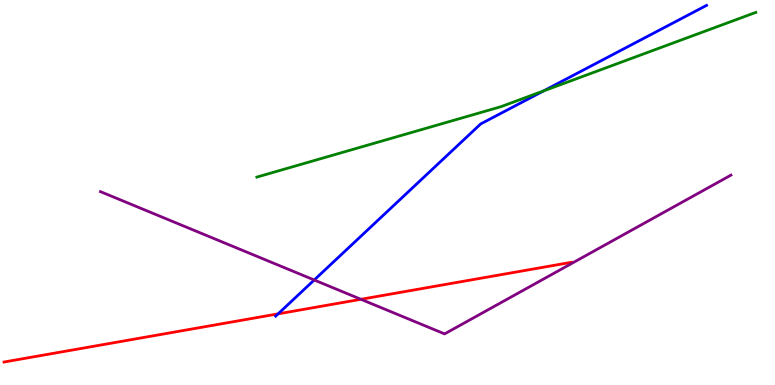[{'lines': ['blue', 'red'], 'intersections': [{'x': 3.59, 'y': 1.85}]}, {'lines': ['green', 'red'], 'intersections': []}, {'lines': ['purple', 'red'], 'intersections': [{'x': 4.66, 'y': 2.23}]}, {'lines': ['blue', 'green'], 'intersections': [{'x': 7.01, 'y': 7.64}]}, {'lines': ['blue', 'purple'], 'intersections': [{'x': 4.05, 'y': 2.73}]}, {'lines': ['green', 'purple'], 'intersections': []}]